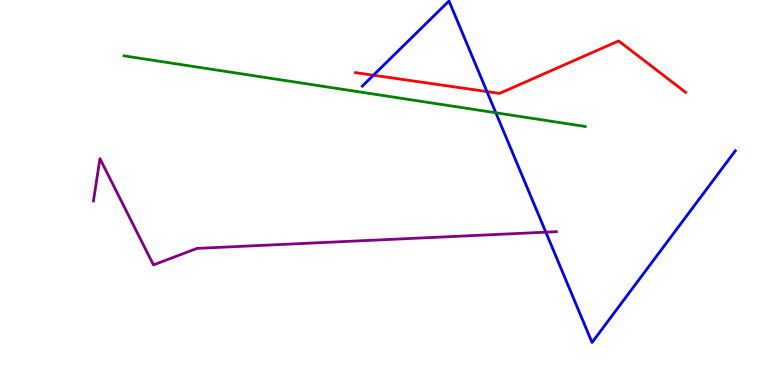[{'lines': ['blue', 'red'], 'intersections': [{'x': 4.82, 'y': 8.05}, {'x': 6.28, 'y': 7.62}]}, {'lines': ['green', 'red'], 'intersections': []}, {'lines': ['purple', 'red'], 'intersections': []}, {'lines': ['blue', 'green'], 'intersections': [{'x': 6.4, 'y': 7.07}]}, {'lines': ['blue', 'purple'], 'intersections': [{'x': 7.04, 'y': 3.97}]}, {'lines': ['green', 'purple'], 'intersections': []}]